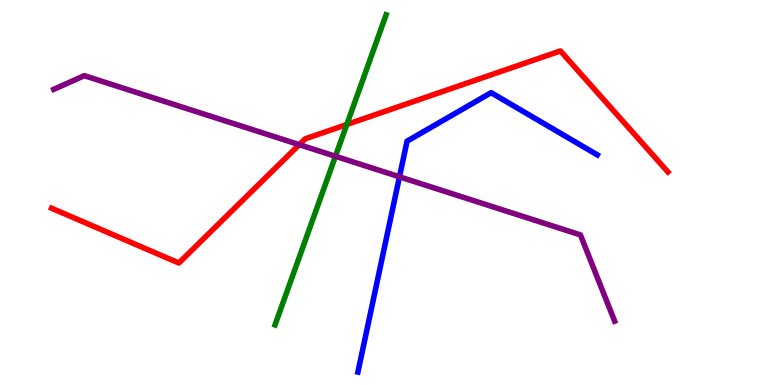[{'lines': ['blue', 'red'], 'intersections': []}, {'lines': ['green', 'red'], 'intersections': [{'x': 4.47, 'y': 6.77}]}, {'lines': ['purple', 'red'], 'intersections': [{'x': 3.86, 'y': 6.24}]}, {'lines': ['blue', 'green'], 'intersections': []}, {'lines': ['blue', 'purple'], 'intersections': [{'x': 5.15, 'y': 5.41}]}, {'lines': ['green', 'purple'], 'intersections': [{'x': 4.33, 'y': 5.94}]}]